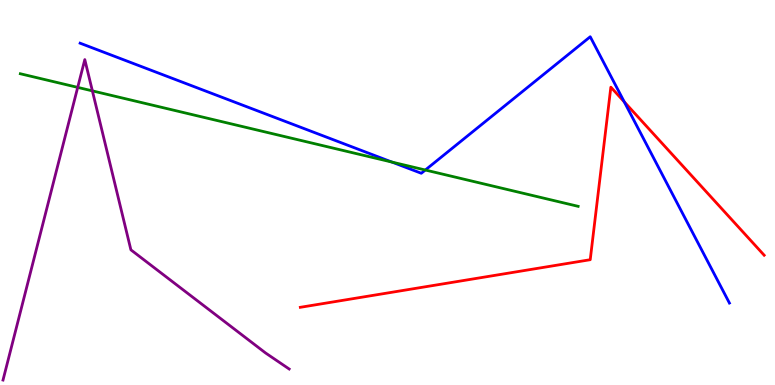[{'lines': ['blue', 'red'], 'intersections': [{'x': 8.06, 'y': 7.35}]}, {'lines': ['green', 'red'], 'intersections': []}, {'lines': ['purple', 'red'], 'intersections': []}, {'lines': ['blue', 'green'], 'intersections': [{'x': 5.06, 'y': 5.79}, {'x': 5.49, 'y': 5.58}]}, {'lines': ['blue', 'purple'], 'intersections': []}, {'lines': ['green', 'purple'], 'intersections': [{'x': 1.0, 'y': 7.73}, {'x': 1.19, 'y': 7.64}]}]